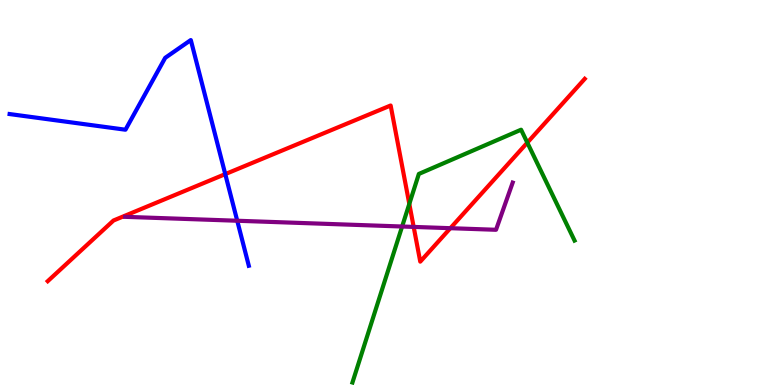[{'lines': ['blue', 'red'], 'intersections': [{'x': 2.91, 'y': 5.48}]}, {'lines': ['green', 'red'], 'intersections': [{'x': 5.28, 'y': 4.7}, {'x': 6.8, 'y': 6.29}]}, {'lines': ['purple', 'red'], 'intersections': [{'x': 5.34, 'y': 4.11}, {'x': 5.81, 'y': 4.07}]}, {'lines': ['blue', 'green'], 'intersections': []}, {'lines': ['blue', 'purple'], 'intersections': [{'x': 3.06, 'y': 4.27}]}, {'lines': ['green', 'purple'], 'intersections': [{'x': 5.19, 'y': 4.12}]}]